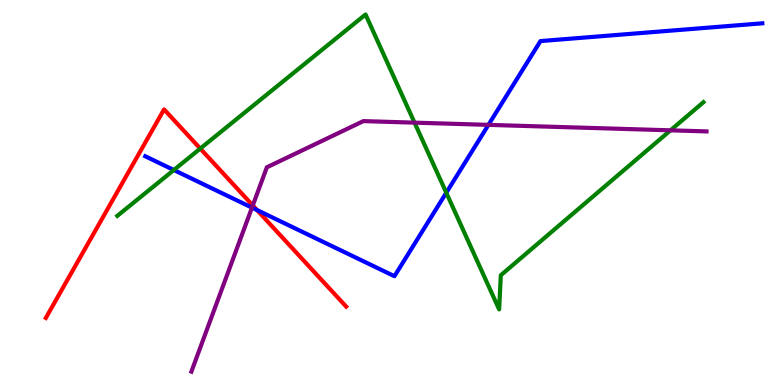[{'lines': ['blue', 'red'], 'intersections': [{'x': 3.32, 'y': 4.54}]}, {'lines': ['green', 'red'], 'intersections': [{'x': 2.58, 'y': 6.14}]}, {'lines': ['purple', 'red'], 'intersections': [{'x': 3.26, 'y': 4.66}]}, {'lines': ['blue', 'green'], 'intersections': [{'x': 2.24, 'y': 5.58}, {'x': 5.76, 'y': 4.99}]}, {'lines': ['blue', 'purple'], 'intersections': [{'x': 3.25, 'y': 4.61}, {'x': 6.3, 'y': 6.76}]}, {'lines': ['green', 'purple'], 'intersections': [{'x': 5.35, 'y': 6.81}, {'x': 8.65, 'y': 6.61}]}]